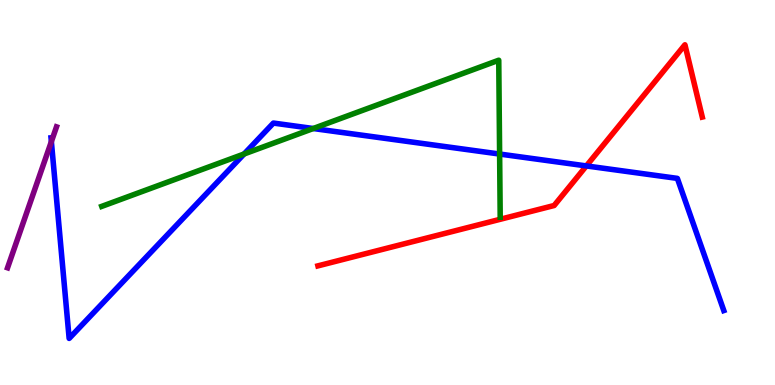[{'lines': ['blue', 'red'], 'intersections': [{'x': 7.57, 'y': 5.69}]}, {'lines': ['green', 'red'], 'intersections': []}, {'lines': ['purple', 'red'], 'intersections': []}, {'lines': ['blue', 'green'], 'intersections': [{'x': 3.15, 'y': 6.0}, {'x': 4.04, 'y': 6.66}, {'x': 6.45, 'y': 6.0}]}, {'lines': ['blue', 'purple'], 'intersections': [{'x': 0.663, 'y': 6.32}]}, {'lines': ['green', 'purple'], 'intersections': []}]